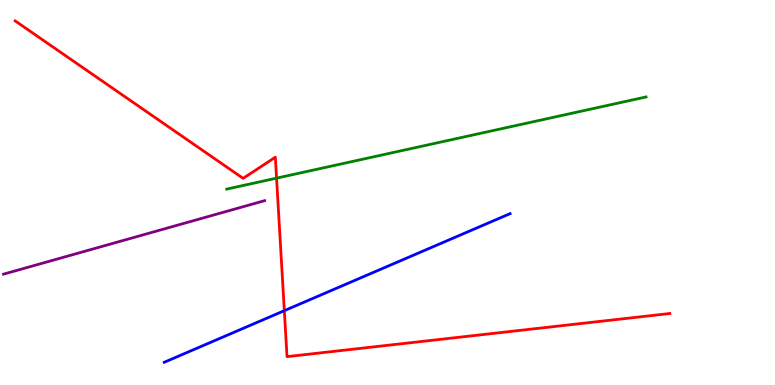[{'lines': ['blue', 'red'], 'intersections': [{'x': 3.67, 'y': 1.93}]}, {'lines': ['green', 'red'], 'intersections': [{'x': 3.57, 'y': 5.37}]}, {'lines': ['purple', 'red'], 'intersections': []}, {'lines': ['blue', 'green'], 'intersections': []}, {'lines': ['blue', 'purple'], 'intersections': []}, {'lines': ['green', 'purple'], 'intersections': []}]